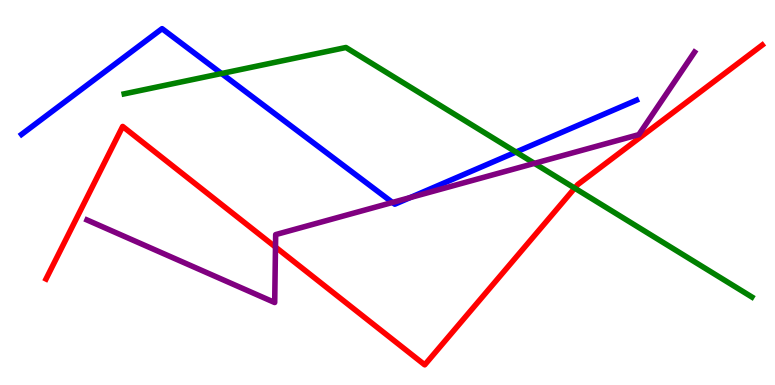[{'lines': ['blue', 'red'], 'intersections': []}, {'lines': ['green', 'red'], 'intersections': [{'x': 7.42, 'y': 5.11}]}, {'lines': ['purple', 'red'], 'intersections': [{'x': 3.55, 'y': 3.58}]}, {'lines': ['blue', 'green'], 'intersections': [{'x': 2.86, 'y': 8.09}, {'x': 6.66, 'y': 6.05}]}, {'lines': ['blue', 'purple'], 'intersections': [{'x': 5.06, 'y': 4.74}, {'x': 5.29, 'y': 4.87}]}, {'lines': ['green', 'purple'], 'intersections': [{'x': 6.9, 'y': 5.76}]}]